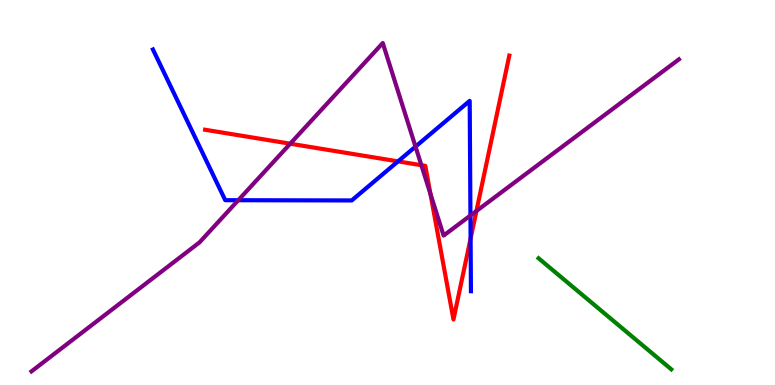[{'lines': ['blue', 'red'], 'intersections': [{'x': 5.14, 'y': 5.81}, {'x': 6.07, 'y': 3.8}]}, {'lines': ['green', 'red'], 'intersections': []}, {'lines': ['purple', 'red'], 'intersections': [{'x': 3.74, 'y': 6.27}, {'x': 5.44, 'y': 5.71}, {'x': 5.55, 'y': 4.96}, {'x': 6.15, 'y': 4.52}]}, {'lines': ['blue', 'green'], 'intersections': []}, {'lines': ['blue', 'purple'], 'intersections': [{'x': 3.07, 'y': 4.8}, {'x': 5.36, 'y': 6.19}, {'x': 6.07, 'y': 4.4}]}, {'lines': ['green', 'purple'], 'intersections': []}]